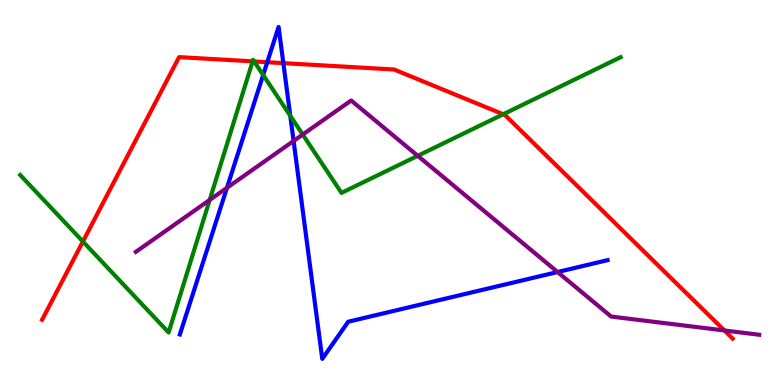[{'lines': ['blue', 'red'], 'intersections': [{'x': 3.45, 'y': 8.38}, {'x': 3.66, 'y': 8.36}]}, {'lines': ['green', 'red'], 'intersections': [{'x': 1.07, 'y': 3.73}, {'x': 3.26, 'y': 8.41}, {'x': 3.28, 'y': 8.4}, {'x': 6.49, 'y': 7.03}]}, {'lines': ['purple', 'red'], 'intersections': [{'x': 9.35, 'y': 1.42}]}, {'lines': ['blue', 'green'], 'intersections': [{'x': 3.4, 'y': 8.05}, {'x': 3.75, 'y': 6.99}]}, {'lines': ['blue', 'purple'], 'intersections': [{'x': 2.93, 'y': 5.12}, {'x': 3.79, 'y': 6.34}, {'x': 7.19, 'y': 2.93}]}, {'lines': ['green', 'purple'], 'intersections': [{'x': 2.71, 'y': 4.81}, {'x': 3.91, 'y': 6.51}, {'x': 5.39, 'y': 5.95}]}]